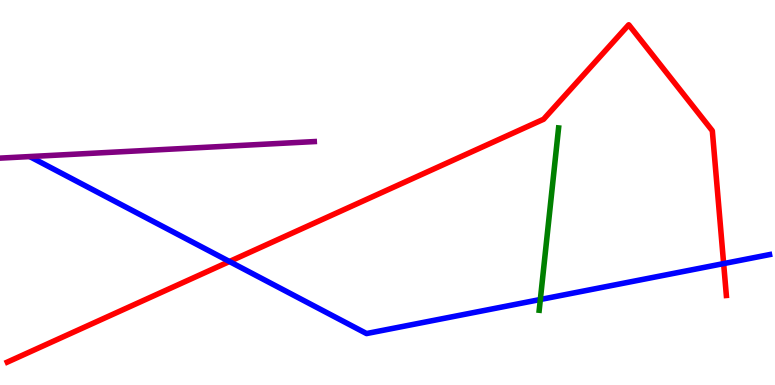[{'lines': ['blue', 'red'], 'intersections': [{'x': 2.96, 'y': 3.21}, {'x': 9.34, 'y': 3.15}]}, {'lines': ['green', 'red'], 'intersections': []}, {'lines': ['purple', 'red'], 'intersections': []}, {'lines': ['blue', 'green'], 'intersections': [{'x': 6.97, 'y': 2.22}]}, {'lines': ['blue', 'purple'], 'intersections': []}, {'lines': ['green', 'purple'], 'intersections': []}]